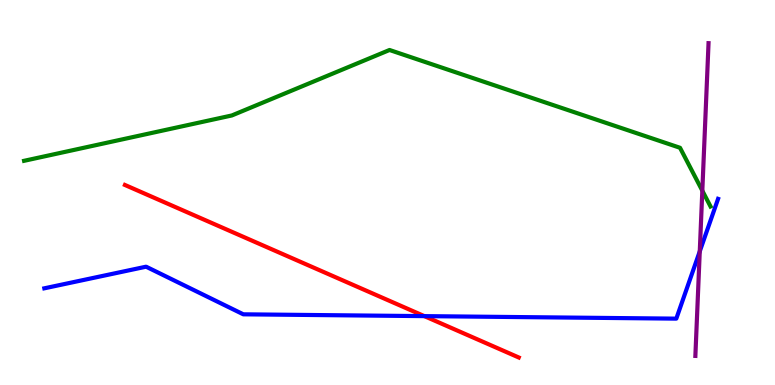[{'lines': ['blue', 'red'], 'intersections': [{'x': 5.48, 'y': 1.79}]}, {'lines': ['green', 'red'], 'intersections': []}, {'lines': ['purple', 'red'], 'intersections': []}, {'lines': ['blue', 'green'], 'intersections': []}, {'lines': ['blue', 'purple'], 'intersections': [{'x': 9.03, 'y': 3.47}]}, {'lines': ['green', 'purple'], 'intersections': [{'x': 9.06, 'y': 5.05}]}]